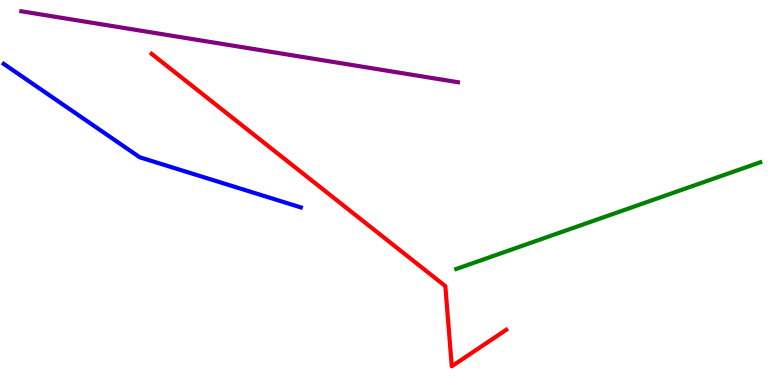[{'lines': ['blue', 'red'], 'intersections': []}, {'lines': ['green', 'red'], 'intersections': []}, {'lines': ['purple', 'red'], 'intersections': []}, {'lines': ['blue', 'green'], 'intersections': []}, {'lines': ['blue', 'purple'], 'intersections': []}, {'lines': ['green', 'purple'], 'intersections': []}]